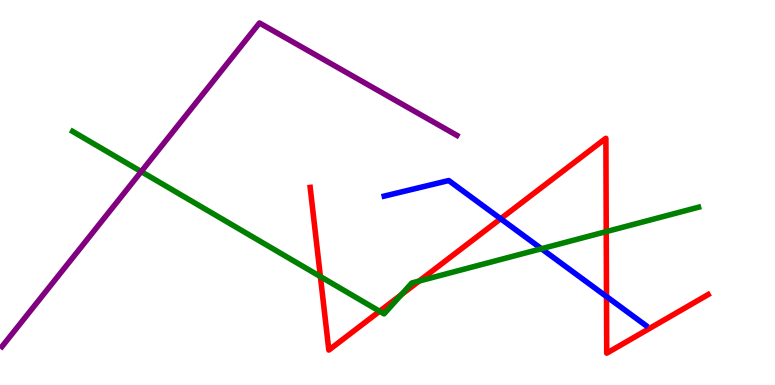[{'lines': ['blue', 'red'], 'intersections': [{'x': 6.46, 'y': 4.32}, {'x': 7.83, 'y': 2.3}]}, {'lines': ['green', 'red'], 'intersections': [{'x': 4.13, 'y': 2.82}, {'x': 4.9, 'y': 1.92}, {'x': 5.18, 'y': 2.35}, {'x': 5.41, 'y': 2.7}, {'x': 7.82, 'y': 3.98}]}, {'lines': ['purple', 'red'], 'intersections': []}, {'lines': ['blue', 'green'], 'intersections': [{'x': 6.99, 'y': 3.54}]}, {'lines': ['blue', 'purple'], 'intersections': []}, {'lines': ['green', 'purple'], 'intersections': [{'x': 1.82, 'y': 5.54}]}]